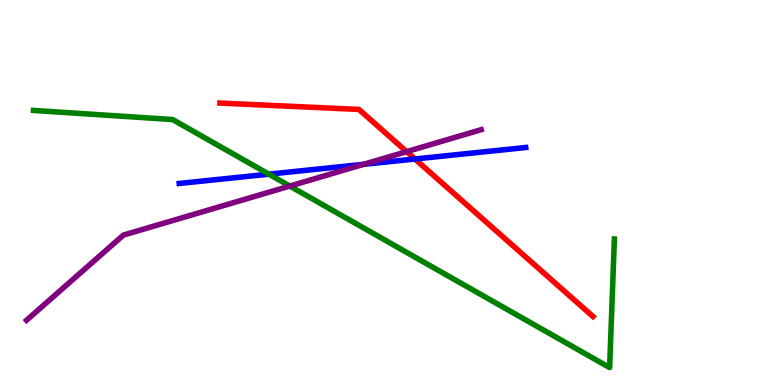[{'lines': ['blue', 'red'], 'intersections': [{'x': 5.35, 'y': 5.87}]}, {'lines': ['green', 'red'], 'intersections': []}, {'lines': ['purple', 'red'], 'intersections': [{'x': 5.25, 'y': 6.06}]}, {'lines': ['blue', 'green'], 'intersections': [{'x': 3.47, 'y': 5.48}]}, {'lines': ['blue', 'purple'], 'intersections': [{'x': 4.69, 'y': 5.73}]}, {'lines': ['green', 'purple'], 'intersections': [{'x': 3.74, 'y': 5.17}]}]